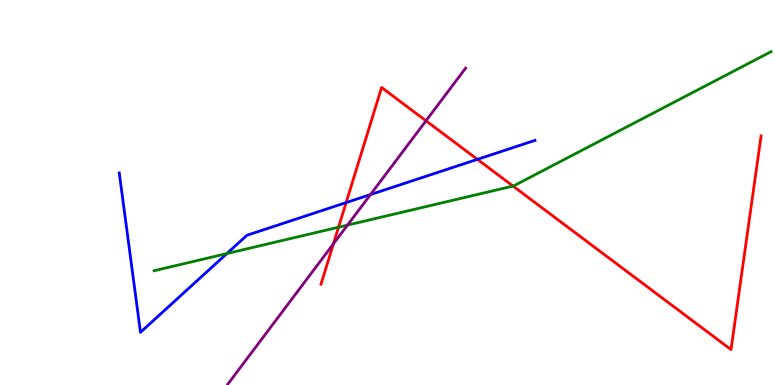[{'lines': ['blue', 'red'], 'intersections': [{'x': 4.47, 'y': 4.74}, {'x': 6.16, 'y': 5.86}]}, {'lines': ['green', 'red'], 'intersections': [{'x': 4.37, 'y': 4.1}, {'x': 6.62, 'y': 5.17}]}, {'lines': ['purple', 'red'], 'intersections': [{'x': 4.3, 'y': 3.67}, {'x': 5.5, 'y': 6.86}]}, {'lines': ['blue', 'green'], 'intersections': [{'x': 2.93, 'y': 3.41}]}, {'lines': ['blue', 'purple'], 'intersections': [{'x': 4.78, 'y': 4.95}]}, {'lines': ['green', 'purple'], 'intersections': [{'x': 4.48, 'y': 4.15}]}]